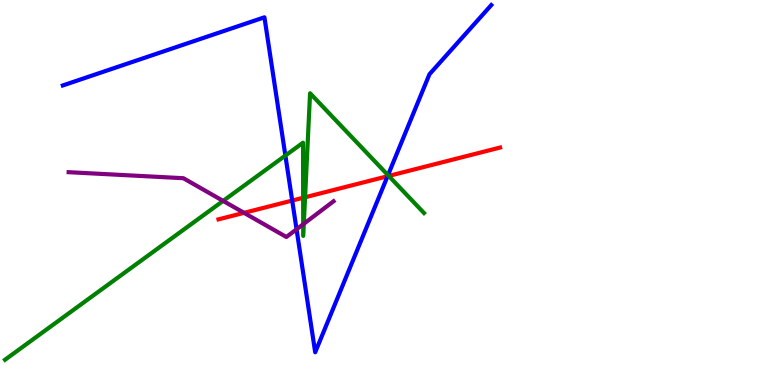[{'lines': ['blue', 'red'], 'intersections': [{'x': 3.77, 'y': 4.79}, {'x': 5.0, 'y': 5.42}]}, {'lines': ['green', 'red'], 'intersections': [{'x': 3.91, 'y': 4.86}, {'x': 3.94, 'y': 4.88}, {'x': 5.02, 'y': 5.43}]}, {'lines': ['purple', 'red'], 'intersections': [{'x': 3.15, 'y': 4.47}]}, {'lines': ['blue', 'green'], 'intersections': [{'x': 3.68, 'y': 5.96}, {'x': 5.01, 'y': 5.45}]}, {'lines': ['blue', 'purple'], 'intersections': [{'x': 3.83, 'y': 4.04}]}, {'lines': ['green', 'purple'], 'intersections': [{'x': 2.88, 'y': 4.78}, {'x': 3.91, 'y': 4.18}, {'x': 3.92, 'y': 4.19}]}]